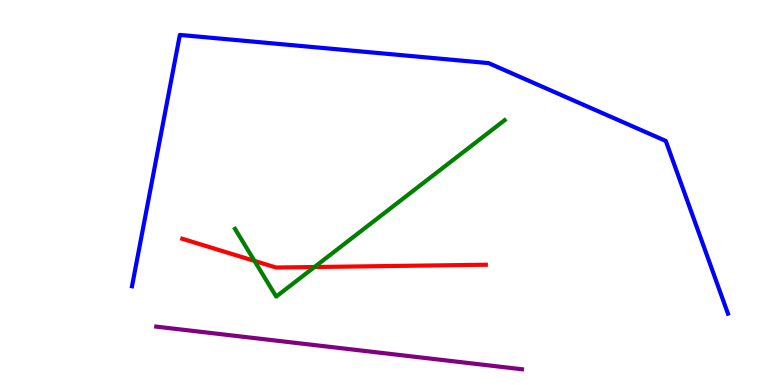[{'lines': ['blue', 'red'], 'intersections': []}, {'lines': ['green', 'red'], 'intersections': [{'x': 3.28, 'y': 3.22}, {'x': 4.06, 'y': 3.06}]}, {'lines': ['purple', 'red'], 'intersections': []}, {'lines': ['blue', 'green'], 'intersections': []}, {'lines': ['blue', 'purple'], 'intersections': []}, {'lines': ['green', 'purple'], 'intersections': []}]